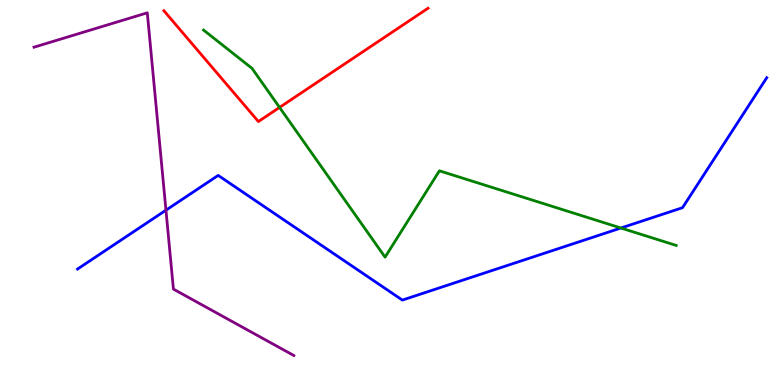[{'lines': ['blue', 'red'], 'intersections': []}, {'lines': ['green', 'red'], 'intersections': [{'x': 3.61, 'y': 7.21}]}, {'lines': ['purple', 'red'], 'intersections': []}, {'lines': ['blue', 'green'], 'intersections': [{'x': 8.01, 'y': 4.08}]}, {'lines': ['blue', 'purple'], 'intersections': [{'x': 2.14, 'y': 4.54}]}, {'lines': ['green', 'purple'], 'intersections': []}]